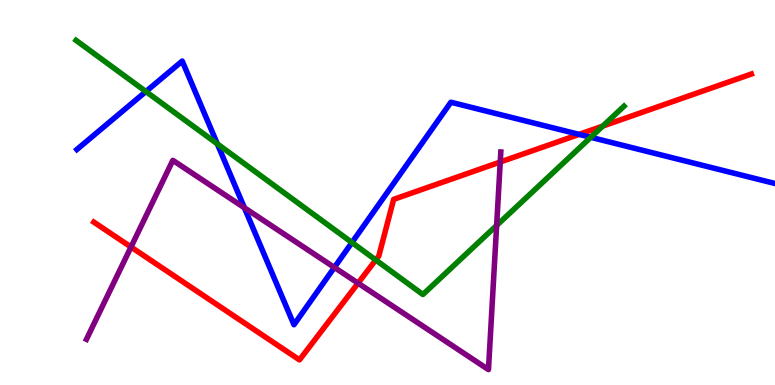[{'lines': ['blue', 'red'], 'intersections': [{'x': 7.47, 'y': 6.51}]}, {'lines': ['green', 'red'], 'intersections': [{'x': 4.85, 'y': 3.25}, {'x': 7.78, 'y': 6.72}]}, {'lines': ['purple', 'red'], 'intersections': [{'x': 1.69, 'y': 3.58}, {'x': 4.62, 'y': 2.65}, {'x': 6.45, 'y': 5.79}]}, {'lines': ['blue', 'green'], 'intersections': [{'x': 1.88, 'y': 7.62}, {'x': 2.8, 'y': 6.26}, {'x': 4.54, 'y': 3.7}, {'x': 7.62, 'y': 6.43}]}, {'lines': ['blue', 'purple'], 'intersections': [{'x': 3.15, 'y': 4.6}, {'x': 4.31, 'y': 3.05}]}, {'lines': ['green', 'purple'], 'intersections': [{'x': 6.41, 'y': 4.14}]}]